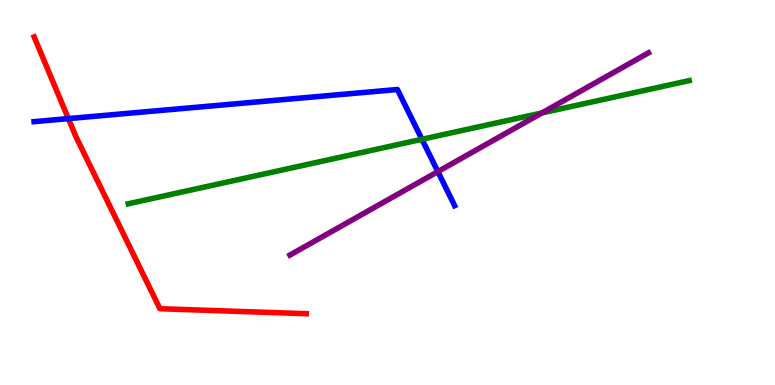[{'lines': ['blue', 'red'], 'intersections': [{'x': 0.882, 'y': 6.92}]}, {'lines': ['green', 'red'], 'intersections': []}, {'lines': ['purple', 'red'], 'intersections': []}, {'lines': ['blue', 'green'], 'intersections': [{'x': 5.44, 'y': 6.38}]}, {'lines': ['blue', 'purple'], 'intersections': [{'x': 5.65, 'y': 5.54}]}, {'lines': ['green', 'purple'], 'intersections': [{'x': 6.99, 'y': 7.07}]}]